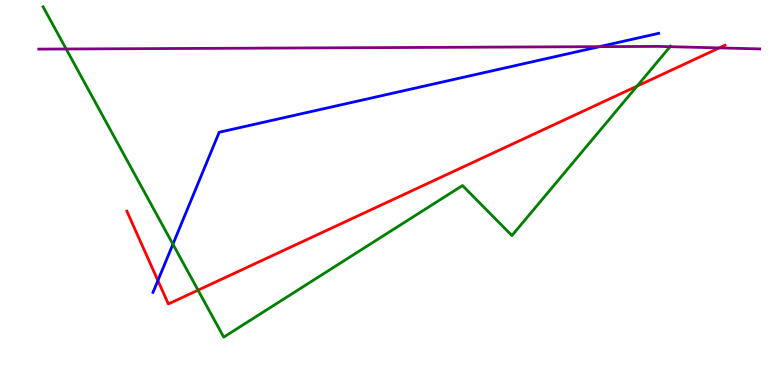[{'lines': ['blue', 'red'], 'intersections': [{'x': 2.04, 'y': 2.71}]}, {'lines': ['green', 'red'], 'intersections': [{'x': 2.56, 'y': 2.46}, {'x': 8.22, 'y': 7.76}]}, {'lines': ['purple', 'red'], 'intersections': [{'x': 9.28, 'y': 8.76}]}, {'lines': ['blue', 'green'], 'intersections': [{'x': 2.23, 'y': 3.66}]}, {'lines': ['blue', 'purple'], 'intersections': [{'x': 7.74, 'y': 8.79}]}, {'lines': ['green', 'purple'], 'intersections': [{'x': 0.854, 'y': 8.73}, {'x': 8.65, 'y': 8.79}]}]